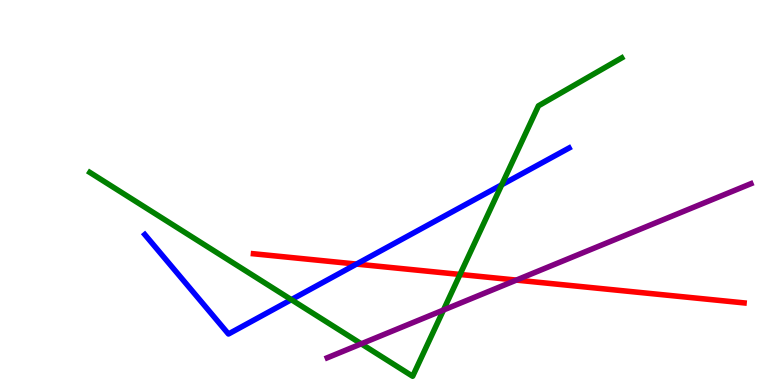[{'lines': ['blue', 'red'], 'intersections': [{'x': 4.6, 'y': 3.14}]}, {'lines': ['green', 'red'], 'intersections': [{'x': 5.94, 'y': 2.87}]}, {'lines': ['purple', 'red'], 'intersections': [{'x': 6.66, 'y': 2.72}]}, {'lines': ['blue', 'green'], 'intersections': [{'x': 3.76, 'y': 2.22}, {'x': 6.47, 'y': 5.2}]}, {'lines': ['blue', 'purple'], 'intersections': []}, {'lines': ['green', 'purple'], 'intersections': [{'x': 4.66, 'y': 1.07}, {'x': 5.72, 'y': 1.95}]}]